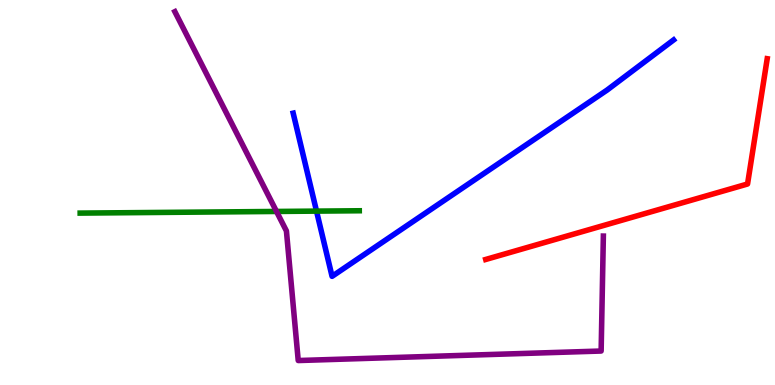[{'lines': ['blue', 'red'], 'intersections': []}, {'lines': ['green', 'red'], 'intersections': []}, {'lines': ['purple', 'red'], 'intersections': []}, {'lines': ['blue', 'green'], 'intersections': [{'x': 4.08, 'y': 4.52}]}, {'lines': ['blue', 'purple'], 'intersections': []}, {'lines': ['green', 'purple'], 'intersections': [{'x': 3.57, 'y': 4.51}]}]